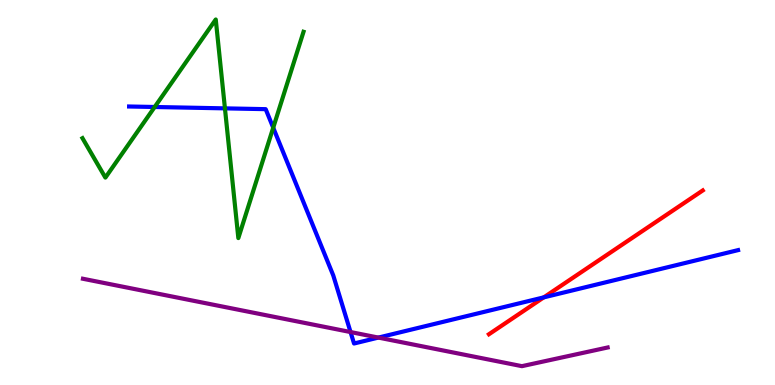[{'lines': ['blue', 'red'], 'intersections': [{'x': 7.02, 'y': 2.28}]}, {'lines': ['green', 'red'], 'intersections': []}, {'lines': ['purple', 'red'], 'intersections': []}, {'lines': ['blue', 'green'], 'intersections': [{'x': 2.0, 'y': 7.22}, {'x': 2.9, 'y': 7.19}, {'x': 3.53, 'y': 6.68}]}, {'lines': ['blue', 'purple'], 'intersections': [{'x': 4.52, 'y': 1.38}, {'x': 4.88, 'y': 1.23}]}, {'lines': ['green', 'purple'], 'intersections': []}]